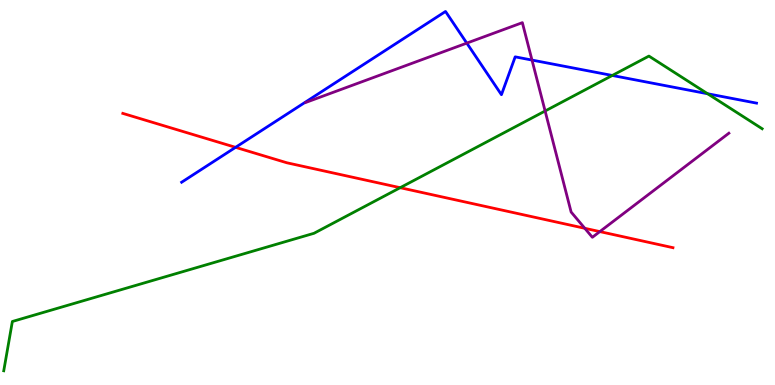[{'lines': ['blue', 'red'], 'intersections': [{'x': 3.04, 'y': 6.17}]}, {'lines': ['green', 'red'], 'intersections': [{'x': 5.16, 'y': 5.12}]}, {'lines': ['purple', 'red'], 'intersections': [{'x': 7.55, 'y': 4.07}, {'x': 7.74, 'y': 3.98}]}, {'lines': ['blue', 'green'], 'intersections': [{'x': 7.9, 'y': 8.04}, {'x': 9.13, 'y': 7.56}]}, {'lines': ['blue', 'purple'], 'intersections': [{'x': 6.02, 'y': 8.88}, {'x': 6.86, 'y': 8.44}]}, {'lines': ['green', 'purple'], 'intersections': [{'x': 7.03, 'y': 7.12}]}]